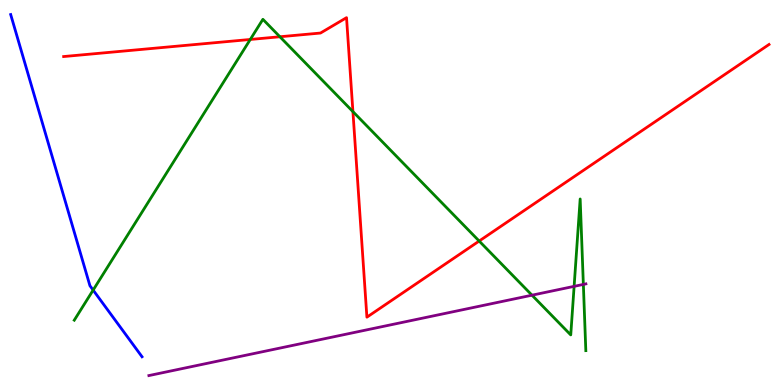[{'lines': ['blue', 'red'], 'intersections': []}, {'lines': ['green', 'red'], 'intersections': [{'x': 3.23, 'y': 8.97}, {'x': 3.61, 'y': 9.05}, {'x': 4.55, 'y': 7.1}, {'x': 6.18, 'y': 3.74}]}, {'lines': ['purple', 'red'], 'intersections': []}, {'lines': ['blue', 'green'], 'intersections': [{'x': 1.2, 'y': 2.47}]}, {'lines': ['blue', 'purple'], 'intersections': []}, {'lines': ['green', 'purple'], 'intersections': [{'x': 6.86, 'y': 2.33}, {'x': 7.41, 'y': 2.56}, {'x': 7.53, 'y': 2.61}]}]